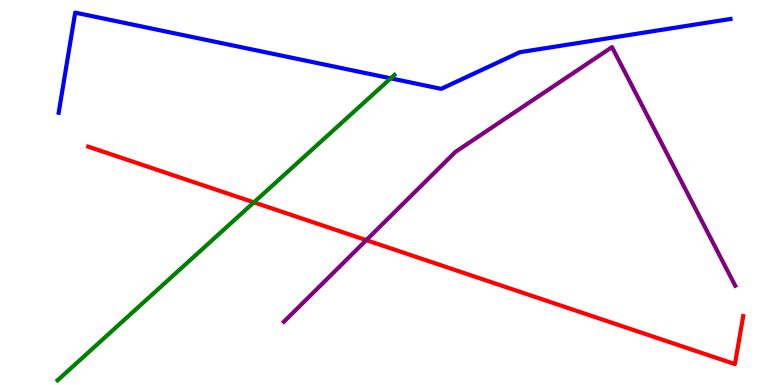[{'lines': ['blue', 'red'], 'intersections': []}, {'lines': ['green', 'red'], 'intersections': [{'x': 3.28, 'y': 4.74}]}, {'lines': ['purple', 'red'], 'intersections': [{'x': 4.73, 'y': 3.76}]}, {'lines': ['blue', 'green'], 'intersections': [{'x': 5.04, 'y': 7.97}]}, {'lines': ['blue', 'purple'], 'intersections': []}, {'lines': ['green', 'purple'], 'intersections': []}]